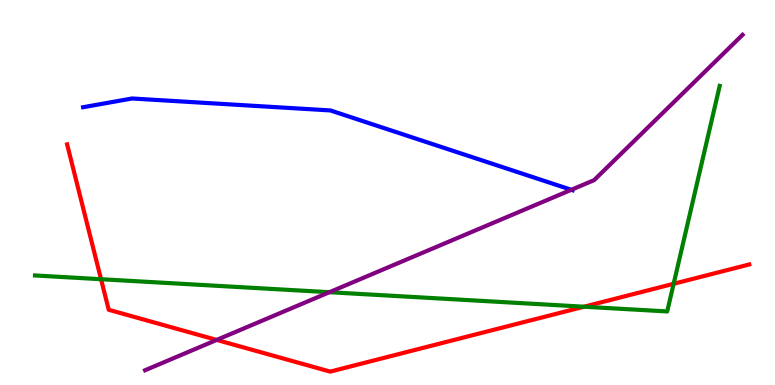[{'lines': ['blue', 'red'], 'intersections': []}, {'lines': ['green', 'red'], 'intersections': [{'x': 1.3, 'y': 2.75}, {'x': 7.54, 'y': 2.03}, {'x': 8.69, 'y': 2.63}]}, {'lines': ['purple', 'red'], 'intersections': [{'x': 2.8, 'y': 1.17}]}, {'lines': ['blue', 'green'], 'intersections': []}, {'lines': ['blue', 'purple'], 'intersections': [{'x': 7.37, 'y': 5.07}]}, {'lines': ['green', 'purple'], 'intersections': [{'x': 4.25, 'y': 2.41}]}]